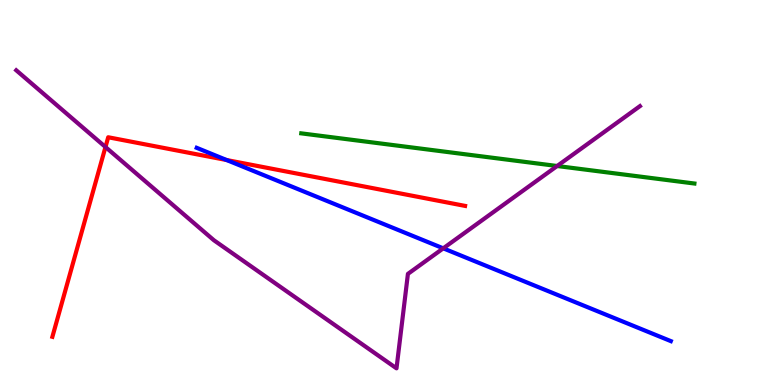[{'lines': ['blue', 'red'], 'intersections': [{'x': 2.92, 'y': 5.84}]}, {'lines': ['green', 'red'], 'intersections': []}, {'lines': ['purple', 'red'], 'intersections': [{'x': 1.36, 'y': 6.18}]}, {'lines': ['blue', 'green'], 'intersections': []}, {'lines': ['blue', 'purple'], 'intersections': [{'x': 5.72, 'y': 3.55}]}, {'lines': ['green', 'purple'], 'intersections': [{'x': 7.19, 'y': 5.69}]}]